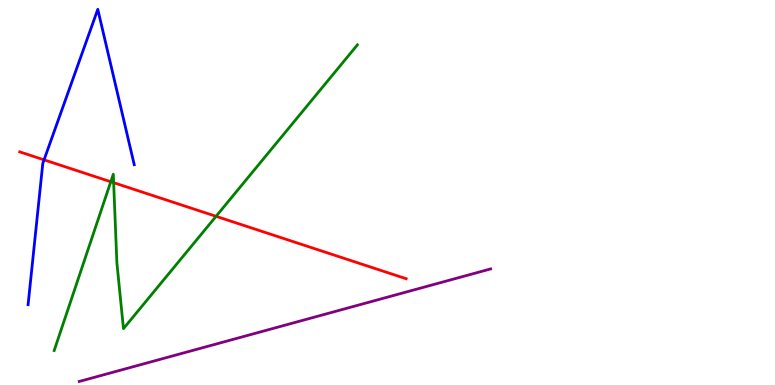[{'lines': ['blue', 'red'], 'intersections': [{'x': 0.568, 'y': 5.85}]}, {'lines': ['green', 'red'], 'intersections': [{'x': 1.43, 'y': 5.28}, {'x': 1.47, 'y': 5.25}, {'x': 2.79, 'y': 4.38}]}, {'lines': ['purple', 'red'], 'intersections': []}, {'lines': ['blue', 'green'], 'intersections': []}, {'lines': ['blue', 'purple'], 'intersections': []}, {'lines': ['green', 'purple'], 'intersections': []}]